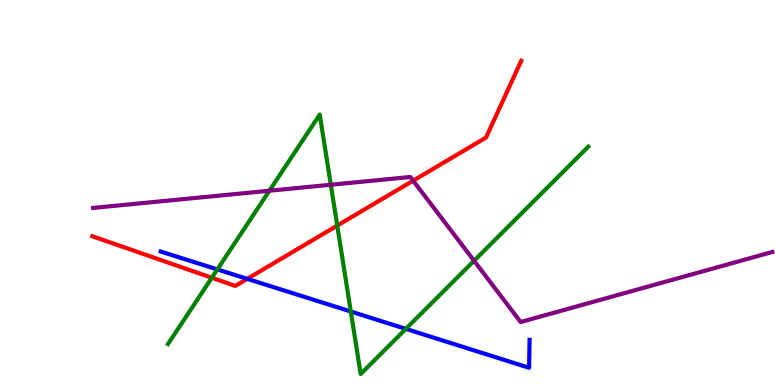[{'lines': ['blue', 'red'], 'intersections': [{'x': 3.19, 'y': 2.76}]}, {'lines': ['green', 'red'], 'intersections': [{'x': 2.73, 'y': 2.79}, {'x': 4.35, 'y': 4.14}]}, {'lines': ['purple', 'red'], 'intersections': [{'x': 5.33, 'y': 5.31}]}, {'lines': ['blue', 'green'], 'intersections': [{'x': 2.8, 'y': 3.0}, {'x': 4.53, 'y': 1.91}, {'x': 5.24, 'y': 1.46}]}, {'lines': ['blue', 'purple'], 'intersections': []}, {'lines': ['green', 'purple'], 'intersections': [{'x': 3.48, 'y': 5.05}, {'x': 4.27, 'y': 5.2}, {'x': 6.12, 'y': 3.23}]}]